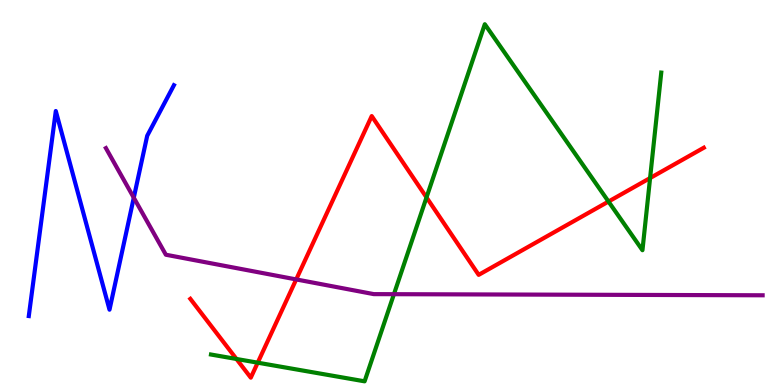[{'lines': ['blue', 'red'], 'intersections': []}, {'lines': ['green', 'red'], 'intersections': [{'x': 3.05, 'y': 0.676}, {'x': 3.33, 'y': 0.58}, {'x': 5.5, 'y': 4.87}, {'x': 7.85, 'y': 4.77}, {'x': 8.39, 'y': 5.38}]}, {'lines': ['purple', 'red'], 'intersections': [{'x': 3.82, 'y': 2.74}]}, {'lines': ['blue', 'green'], 'intersections': []}, {'lines': ['blue', 'purple'], 'intersections': [{'x': 1.73, 'y': 4.86}]}, {'lines': ['green', 'purple'], 'intersections': [{'x': 5.08, 'y': 2.36}]}]